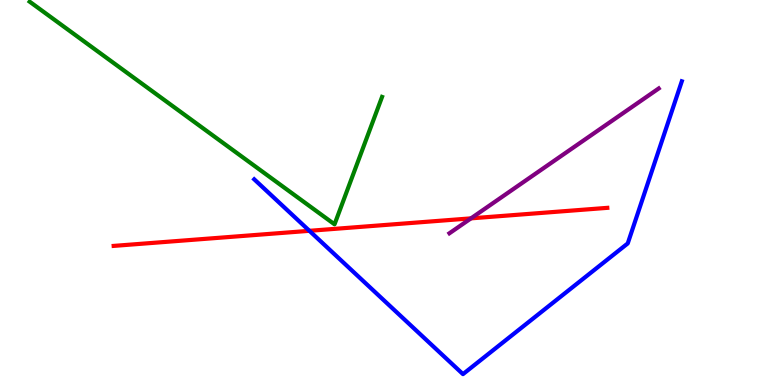[{'lines': ['blue', 'red'], 'intersections': [{'x': 3.99, 'y': 4.0}]}, {'lines': ['green', 'red'], 'intersections': []}, {'lines': ['purple', 'red'], 'intersections': [{'x': 6.08, 'y': 4.33}]}, {'lines': ['blue', 'green'], 'intersections': []}, {'lines': ['blue', 'purple'], 'intersections': []}, {'lines': ['green', 'purple'], 'intersections': []}]